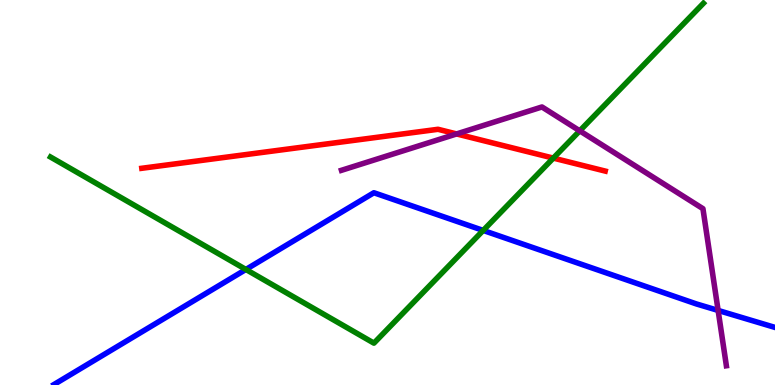[{'lines': ['blue', 'red'], 'intersections': []}, {'lines': ['green', 'red'], 'intersections': [{'x': 7.14, 'y': 5.89}]}, {'lines': ['purple', 'red'], 'intersections': [{'x': 5.89, 'y': 6.52}]}, {'lines': ['blue', 'green'], 'intersections': [{'x': 3.17, 'y': 3.0}, {'x': 6.23, 'y': 4.01}]}, {'lines': ['blue', 'purple'], 'intersections': [{'x': 9.27, 'y': 1.94}]}, {'lines': ['green', 'purple'], 'intersections': [{'x': 7.48, 'y': 6.6}]}]